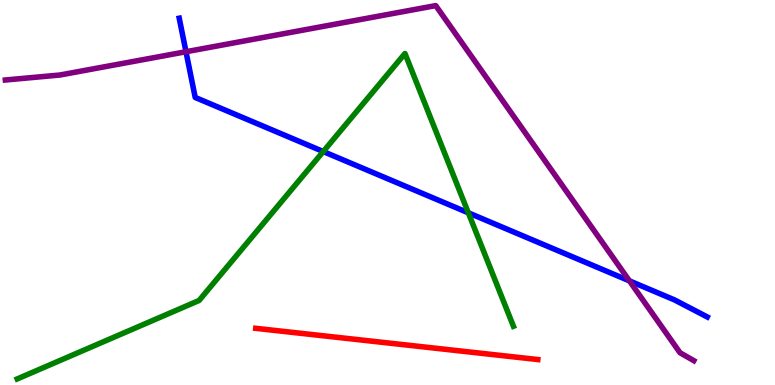[{'lines': ['blue', 'red'], 'intersections': []}, {'lines': ['green', 'red'], 'intersections': []}, {'lines': ['purple', 'red'], 'intersections': []}, {'lines': ['blue', 'green'], 'intersections': [{'x': 4.17, 'y': 6.06}, {'x': 6.04, 'y': 4.47}]}, {'lines': ['blue', 'purple'], 'intersections': [{'x': 2.4, 'y': 8.66}, {'x': 8.12, 'y': 2.7}]}, {'lines': ['green', 'purple'], 'intersections': []}]